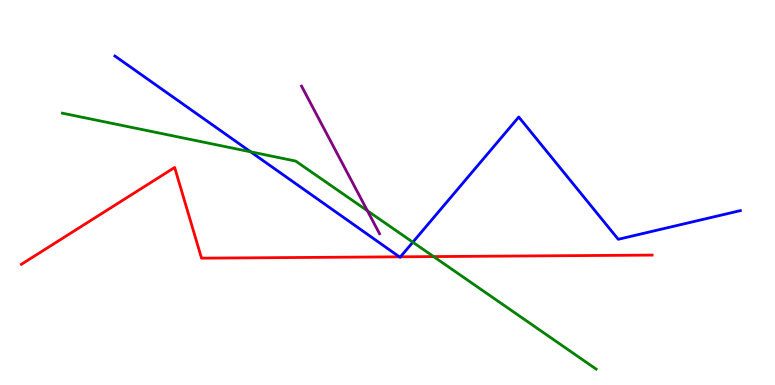[{'lines': ['blue', 'red'], 'intersections': [{'x': 5.15, 'y': 3.33}, {'x': 5.17, 'y': 3.33}]}, {'lines': ['green', 'red'], 'intersections': [{'x': 5.59, 'y': 3.34}]}, {'lines': ['purple', 'red'], 'intersections': []}, {'lines': ['blue', 'green'], 'intersections': [{'x': 3.23, 'y': 6.06}, {'x': 5.33, 'y': 3.71}]}, {'lines': ['blue', 'purple'], 'intersections': []}, {'lines': ['green', 'purple'], 'intersections': [{'x': 4.74, 'y': 4.53}]}]